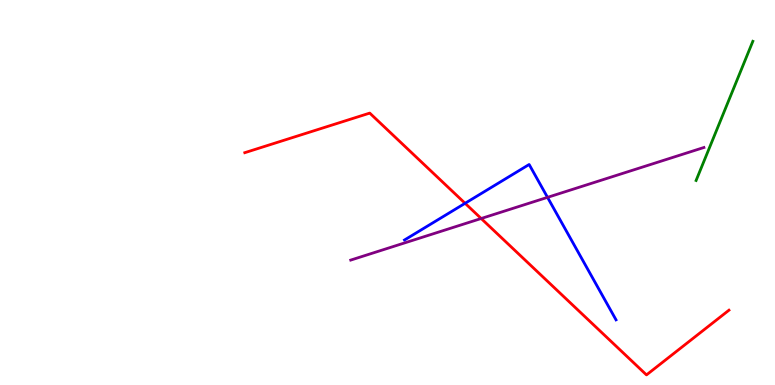[{'lines': ['blue', 'red'], 'intersections': [{'x': 6.0, 'y': 4.72}]}, {'lines': ['green', 'red'], 'intersections': []}, {'lines': ['purple', 'red'], 'intersections': [{'x': 6.21, 'y': 4.32}]}, {'lines': ['blue', 'green'], 'intersections': []}, {'lines': ['blue', 'purple'], 'intersections': [{'x': 7.06, 'y': 4.87}]}, {'lines': ['green', 'purple'], 'intersections': []}]